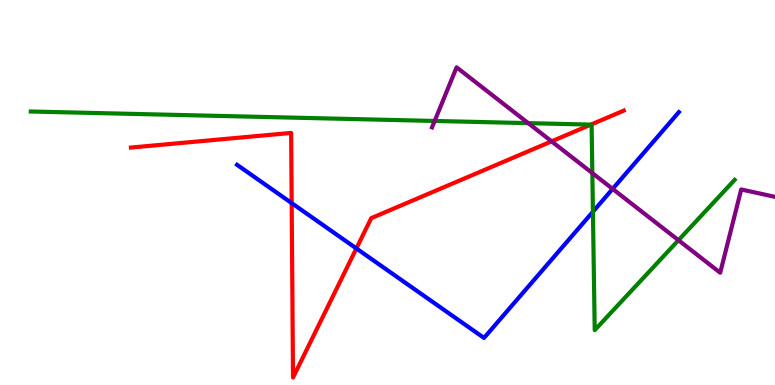[{'lines': ['blue', 'red'], 'intersections': [{'x': 3.76, 'y': 4.72}, {'x': 4.6, 'y': 3.55}]}, {'lines': ['green', 'red'], 'intersections': [{'x': 7.62, 'y': 6.76}]}, {'lines': ['purple', 'red'], 'intersections': [{'x': 7.12, 'y': 6.33}]}, {'lines': ['blue', 'green'], 'intersections': [{'x': 7.65, 'y': 4.5}]}, {'lines': ['blue', 'purple'], 'intersections': [{'x': 7.9, 'y': 5.09}]}, {'lines': ['green', 'purple'], 'intersections': [{'x': 5.61, 'y': 6.86}, {'x': 6.82, 'y': 6.8}, {'x': 7.64, 'y': 5.5}, {'x': 8.75, 'y': 3.76}]}]